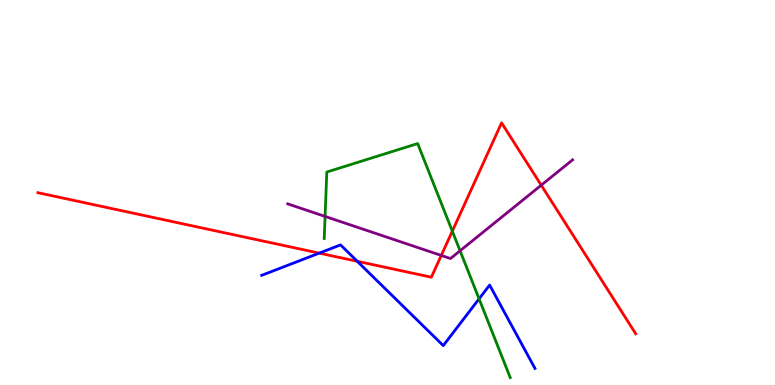[{'lines': ['blue', 'red'], 'intersections': [{'x': 4.12, 'y': 3.43}, {'x': 4.61, 'y': 3.21}]}, {'lines': ['green', 'red'], 'intersections': [{'x': 5.84, 'y': 4.0}]}, {'lines': ['purple', 'red'], 'intersections': [{'x': 5.69, 'y': 3.37}, {'x': 6.98, 'y': 5.19}]}, {'lines': ['blue', 'green'], 'intersections': [{'x': 6.18, 'y': 2.24}]}, {'lines': ['blue', 'purple'], 'intersections': []}, {'lines': ['green', 'purple'], 'intersections': [{'x': 4.19, 'y': 4.38}, {'x': 5.94, 'y': 3.49}]}]